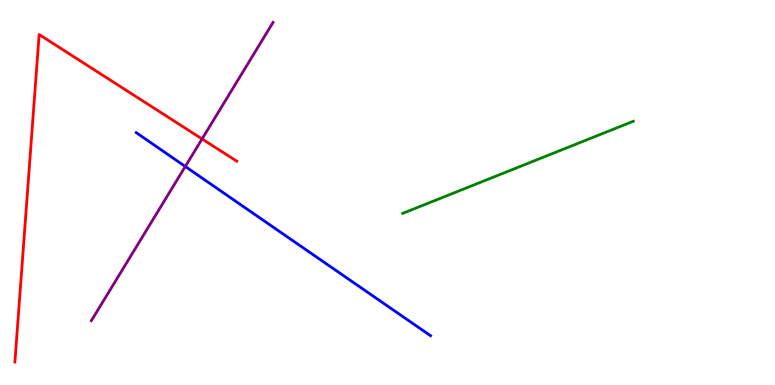[{'lines': ['blue', 'red'], 'intersections': []}, {'lines': ['green', 'red'], 'intersections': []}, {'lines': ['purple', 'red'], 'intersections': [{'x': 2.61, 'y': 6.39}]}, {'lines': ['blue', 'green'], 'intersections': []}, {'lines': ['blue', 'purple'], 'intersections': [{'x': 2.39, 'y': 5.68}]}, {'lines': ['green', 'purple'], 'intersections': []}]